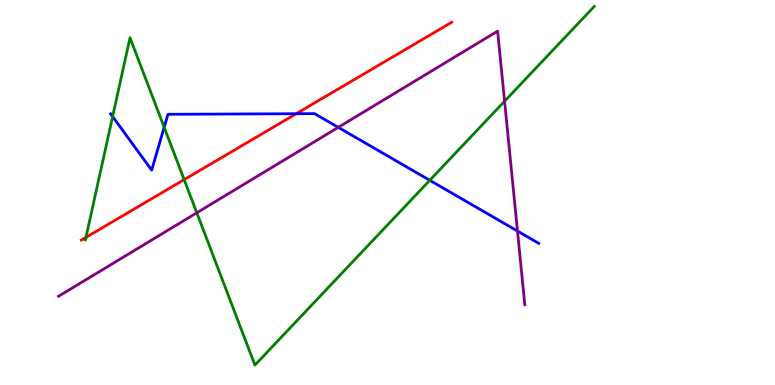[{'lines': ['blue', 'red'], 'intersections': [{'x': 3.82, 'y': 7.05}]}, {'lines': ['green', 'red'], 'intersections': [{'x': 1.11, 'y': 3.83}, {'x': 2.38, 'y': 5.33}]}, {'lines': ['purple', 'red'], 'intersections': []}, {'lines': ['blue', 'green'], 'intersections': [{'x': 1.45, 'y': 6.97}, {'x': 2.12, 'y': 6.69}, {'x': 5.55, 'y': 5.32}]}, {'lines': ['blue', 'purple'], 'intersections': [{'x': 4.36, 'y': 6.69}, {'x': 6.68, 'y': 4.0}]}, {'lines': ['green', 'purple'], 'intersections': [{'x': 2.54, 'y': 4.47}, {'x': 6.51, 'y': 7.37}]}]